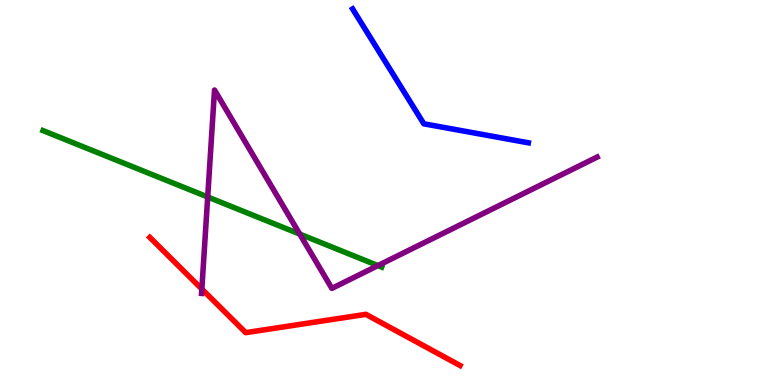[{'lines': ['blue', 'red'], 'intersections': []}, {'lines': ['green', 'red'], 'intersections': []}, {'lines': ['purple', 'red'], 'intersections': [{'x': 2.6, 'y': 2.49}]}, {'lines': ['blue', 'green'], 'intersections': []}, {'lines': ['blue', 'purple'], 'intersections': []}, {'lines': ['green', 'purple'], 'intersections': [{'x': 2.68, 'y': 4.88}, {'x': 3.87, 'y': 3.92}, {'x': 4.88, 'y': 3.1}]}]